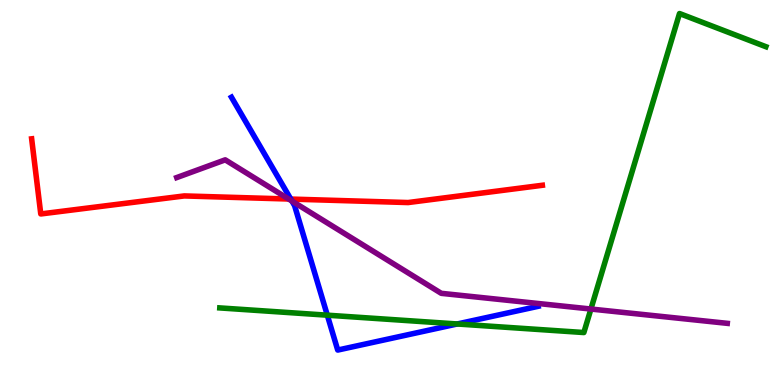[{'lines': ['blue', 'red'], 'intersections': [{'x': 3.75, 'y': 4.83}]}, {'lines': ['green', 'red'], 'intersections': []}, {'lines': ['purple', 'red'], 'intersections': [{'x': 3.72, 'y': 4.83}]}, {'lines': ['blue', 'green'], 'intersections': [{'x': 4.22, 'y': 1.81}, {'x': 5.9, 'y': 1.59}]}, {'lines': ['blue', 'purple'], 'intersections': [{'x': 3.77, 'y': 4.78}]}, {'lines': ['green', 'purple'], 'intersections': [{'x': 7.62, 'y': 1.97}]}]